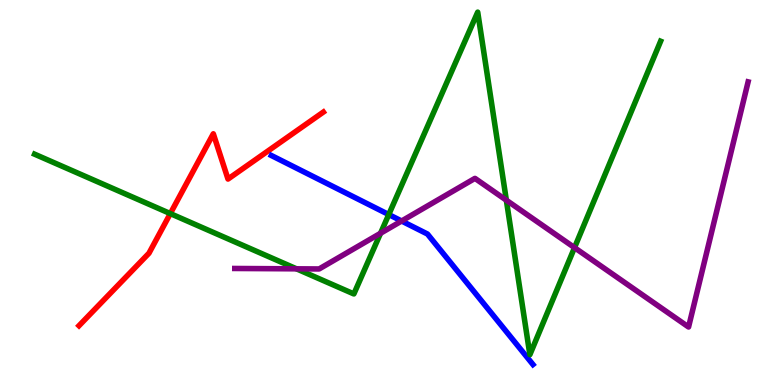[{'lines': ['blue', 'red'], 'intersections': []}, {'lines': ['green', 'red'], 'intersections': [{'x': 2.2, 'y': 4.45}]}, {'lines': ['purple', 'red'], 'intersections': []}, {'lines': ['blue', 'green'], 'intersections': [{'x': 5.02, 'y': 4.43}]}, {'lines': ['blue', 'purple'], 'intersections': [{'x': 5.18, 'y': 4.26}]}, {'lines': ['green', 'purple'], 'intersections': [{'x': 3.83, 'y': 3.02}, {'x': 4.91, 'y': 3.94}, {'x': 6.53, 'y': 4.8}, {'x': 7.41, 'y': 3.57}]}]